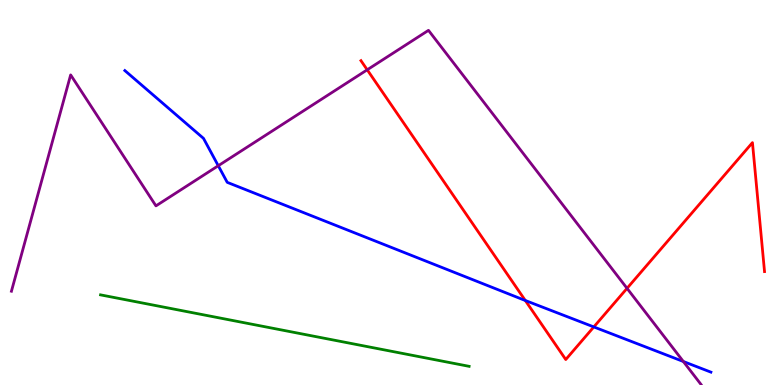[{'lines': ['blue', 'red'], 'intersections': [{'x': 6.78, 'y': 2.2}, {'x': 7.66, 'y': 1.51}]}, {'lines': ['green', 'red'], 'intersections': []}, {'lines': ['purple', 'red'], 'intersections': [{'x': 4.74, 'y': 8.19}, {'x': 8.09, 'y': 2.51}]}, {'lines': ['blue', 'green'], 'intersections': []}, {'lines': ['blue', 'purple'], 'intersections': [{'x': 2.82, 'y': 5.7}, {'x': 8.82, 'y': 0.61}]}, {'lines': ['green', 'purple'], 'intersections': []}]